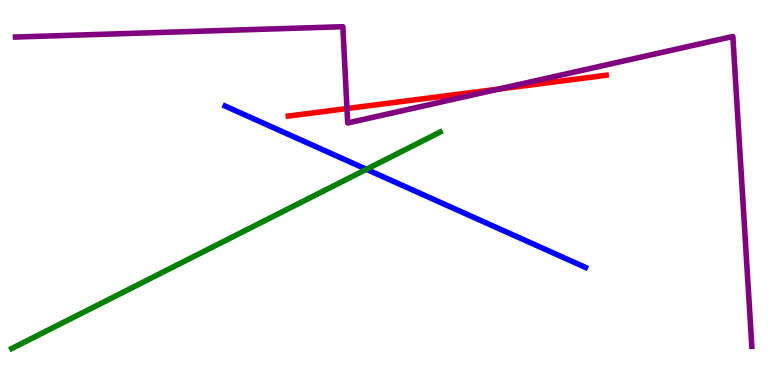[{'lines': ['blue', 'red'], 'intersections': []}, {'lines': ['green', 'red'], 'intersections': []}, {'lines': ['purple', 'red'], 'intersections': [{'x': 4.48, 'y': 7.18}, {'x': 6.44, 'y': 7.69}]}, {'lines': ['blue', 'green'], 'intersections': [{'x': 4.73, 'y': 5.6}]}, {'lines': ['blue', 'purple'], 'intersections': []}, {'lines': ['green', 'purple'], 'intersections': []}]